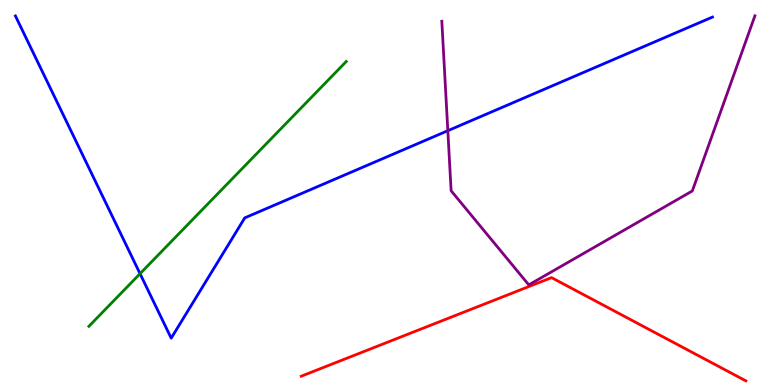[{'lines': ['blue', 'red'], 'intersections': []}, {'lines': ['green', 'red'], 'intersections': []}, {'lines': ['purple', 'red'], 'intersections': []}, {'lines': ['blue', 'green'], 'intersections': [{'x': 1.81, 'y': 2.89}]}, {'lines': ['blue', 'purple'], 'intersections': [{'x': 5.78, 'y': 6.61}]}, {'lines': ['green', 'purple'], 'intersections': []}]